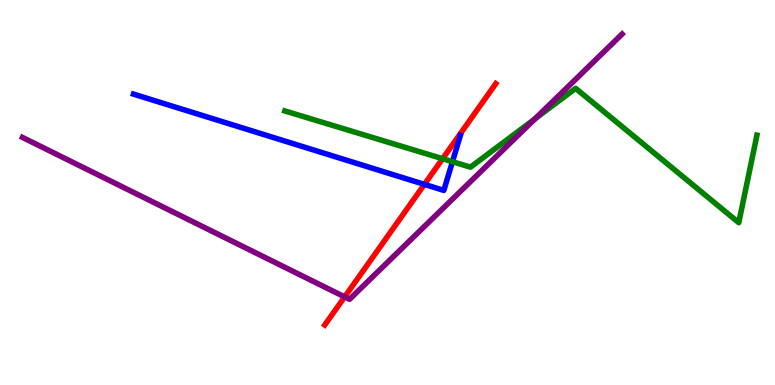[{'lines': ['blue', 'red'], 'intersections': [{'x': 5.48, 'y': 5.21}]}, {'lines': ['green', 'red'], 'intersections': [{'x': 5.71, 'y': 5.88}]}, {'lines': ['purple', 'red'], 'intersections': [{'x': 4.45, 'y': 2.29}]}, {'lines': ['blue', 'green'], 'intersections': [{'x': 5.84, 'y': 5.8}]}, {'lines': ['blue', 'purple'], 'intersections': []}, {'lines': ['green', 'purple'], 'intersections': [{'x': 6.9, 'y': 6.92}]}]